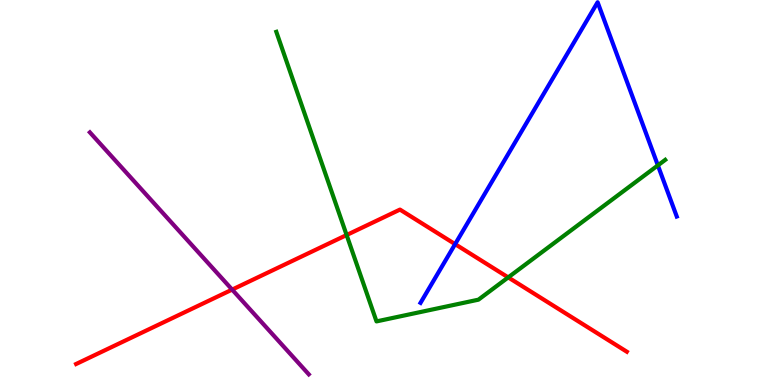[{'lines': ['blue', 'red'], 'intersections': [{'x': 5.87, 'y': 3.66}]}, {'lines': ['green', 'red'], 'intersections': [{'x': 4.47, 'y': 3.9}, {'x': 6.56, 'y': 2.79}]}, {'lines': ['purple', 'red'], 'intersections': [{'x': 3.0, 'y': 2.48}]}, {'lines': ['blue', 'green'], 'intersections': [{'x': 8.49, 'y': 5.7}]}, {'lines': ['blue', 'purple'], 'intersections': []}, {'lines': ['green', 'purple'], 'intersections': []}]